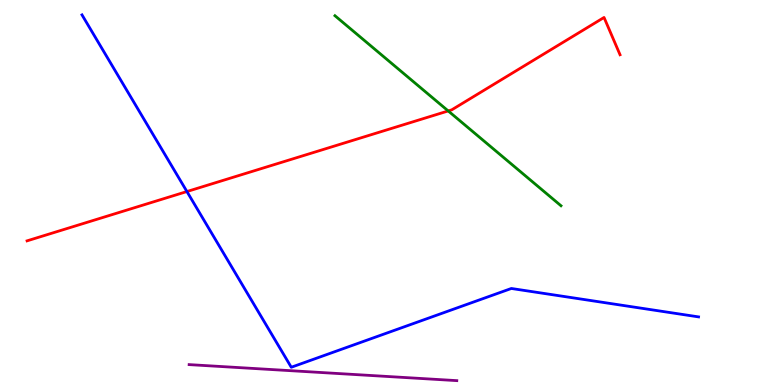[{'lines': ['blue', 'red'], 'intersections': [{'x': 2.41, 'y': 5.02}]}, {'lines': ['green', 'red'], 'intersections': [{'x': 5.78, 'y': 7.12}]}, {'lines': ['purple', 'red'], 'intersections': []}, {'lines': ['blue', 'green'], 'intersections': []}, {'lines': ['blue', 'purple'], 'intersections': []}, {'lines': ['green', 'purple'], 'intersections': []}]